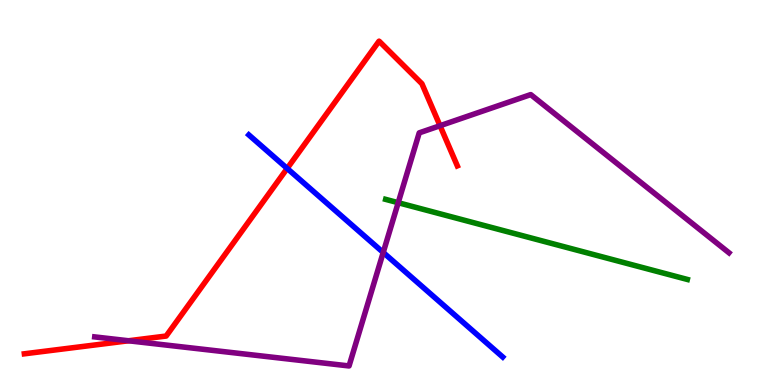[{'lines': ['blue', 'red'], 'intersections': [{'x': 3.71, 'y': 5.63}]}, {'lines': ['green', 'red'], 'intersections': []}, {'lines': ['purple', 'red'], 'intersections': [{'x': 1.66, 'y': 1.15}, {'x': 5.68, 'y': 6.73}]}, {'lines': ['blue', 'green'], 'intersections': []}, {'lines': ['blue', 'purple'], 'intersections': [{'x': 4.94, 'y': 3.44}]}, {'lines': ['green', 'purple'], 'intersections': [{'x': 5.14, 'y': 4.74}]}]